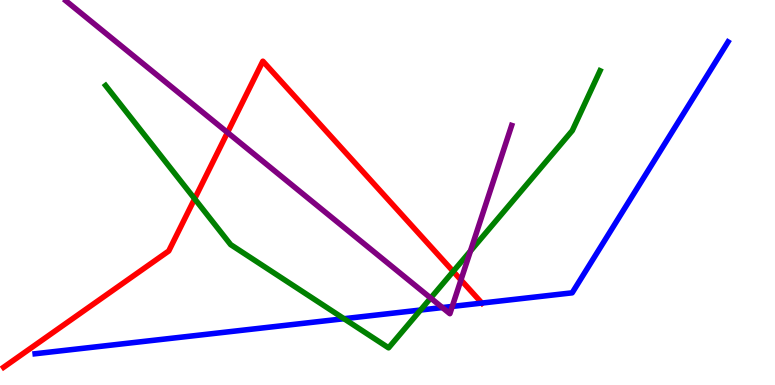[{'lines': ['blue', 'red'], 'intersections': [{'x': 6.22, 'y': 2.13}]}, {'lines': ['green', 'red'], 'intersections': [{'x': 2.51, 'y': 4.84}, {'x': 5.85, 'y': 2.95}]}, {'lines': ['purple', 'red'], 'intersections': [{'x': 2.94, 'y': 6.56}, {'x': 5.95, 'y': 2.73}]}, {'lines': ['blue', 'green'], 'intersections': [{'x': 4.44, 'y': 1.72}, {'x': 5.43, 'y': 1.95}]}, {'lines': ['blue', 'purple'], 'intersections': [{'x': 5.71, 'y': 2.01}, {'x': 5.84, 'y': 2.04}]}, {'lines': ['green', 'purple'], 'intersections': [{'x': 5.56, 'y': 2.26}, {'x': 6.07, 'y': 3.48}]}]